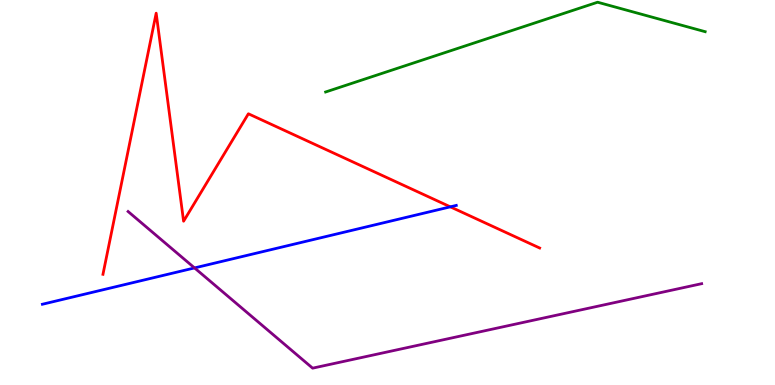[{'lines': ['blue', 'red'], 'intersections': [{'x': 5.81, 'y': 4.63}]}, {'lines': ['green', 'red'], 'intersections': []}, {'lines': ['purple', 'red'], 'intersections': []}, {'lines': ['blue', 'green'], 'intersections': []}, {'lines': ['blue', 'purple'], 'intersections': [{'x': 2.51, 'y': 3.04}]}, {'lines': ['green', 'purple'], 'intersections': []}]